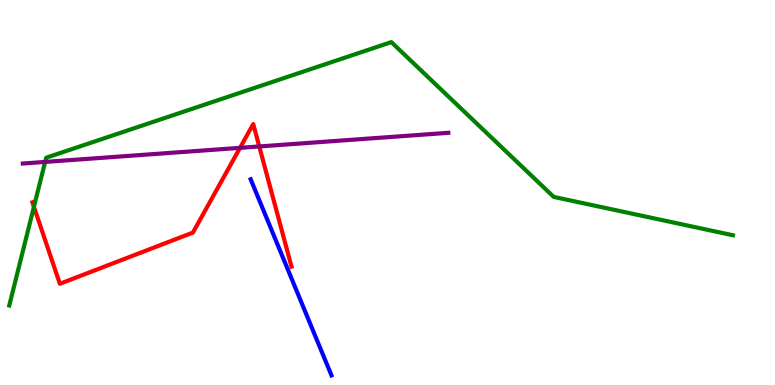[{'lines': ['blue', 'red'], 'intersections': []}, {'lines': ['green', 'red'], 'intersections': [{'x': 0.438, 'y': 4.63}]}, {'lines': ['purple', 'red'], 'intersections': [{'x': 3.1, 'y': 6.16}, {'x': 3.35, 'y': 6.2}]}, {'lines': ['blue', 'green'], 'intersections': []}, {'lines': ['blue', 'purple'], 'intersections': []}, {'lines': ['green', 'purple'], 'intersections': [{'x': 0.583, 'y': 5.79}]}]